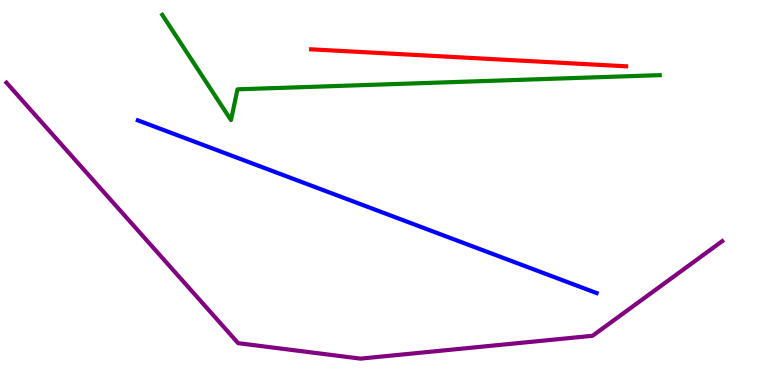[{'lines': ['blue', 'red'], 'intersections': []}, {'lines': ['green', 'red'], 'intersections': []}, {'lines': ['purple', 'red'], 'intersections': []}, {'lines': ['blue', 'green'], 'intersections': []}, {'lines': ['blue', 'purple'], 'intersections': []}, {'lines': ['green', 'purple'], 'intersections': []}]